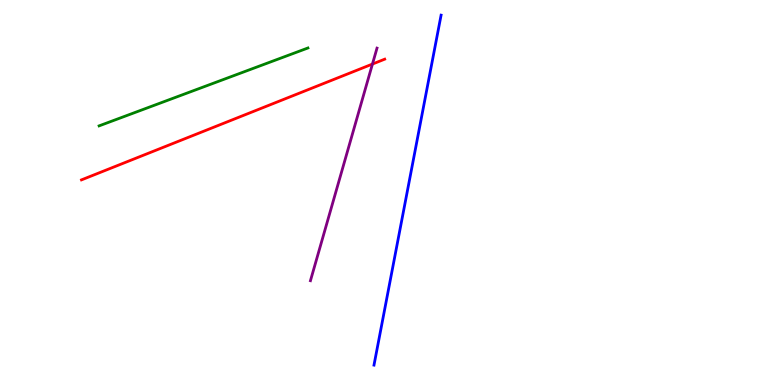[{'lines': ['blue', 'red'], 'intersections': []}, {'lines': ['green', 'red'], 'intersections': []}, {'lines': ['purple', 'red'], 'intersections': [{'x': 4.81, 'y': 8.34}]}, {'lines': ['blue', 'green'], 'intersections': []}, {'lines': ['blue', 'purple'], 'intersections': []}, {'lines': ['green', 'purple'], 'intersections': []}]